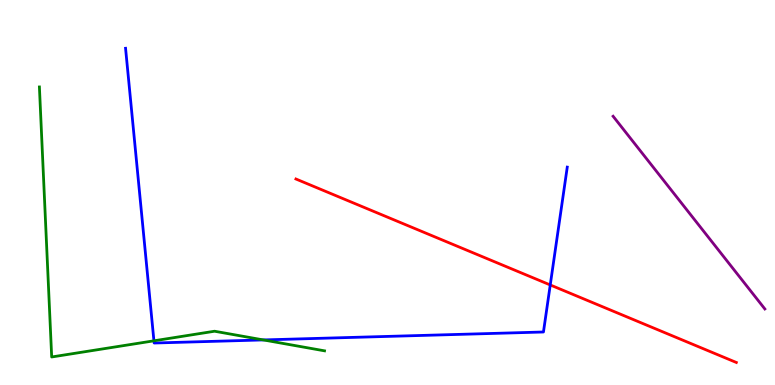[{'lines': ['blue', 'red'], 'intersections': [{'x': 7.1, 'y': 2.6}]}, {'lines': ['green', 'red'], 'intersections': []}, {'lines': ['purple', 'red'], 'intersections': []}, {'lines': ['blue', 'green'], 'intersections': [{'x': 1.99, 'y': 1.15}, {'x': 3.4, 'y': 1.17}]}, {'lines': ['blue', 'purple'], 'intersections': []}, {'lines': ['green', 'purple'], 'intersections': []}]